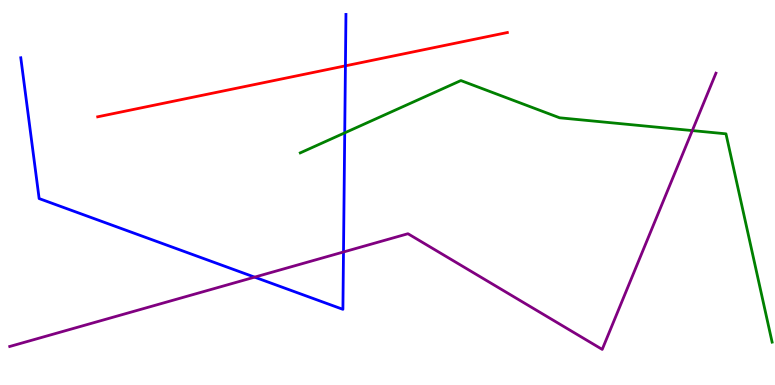[{'lines': ['blue', 'red'], 'intersections': [{'x': 4.46, 'y': 8.29}]}, {'lines': ['green', 'red'], 'intersections': []}, {'lines': ['purple', 'red'], 'intersections': []}, {'lines': ['blue', 'green'], 'intersections': [{'x': 4.45, 'y': 6.55}]}, {'lines': ['blue', 'purple'], 'intersections': [{'x': 3.29, 'y': 2.8}, {'x': 4.43, 'y': 3.46}]}, {'lines': ['green', 'purple'], 'intersections': [{'x': 8.93, 'y': 6.61}]}]